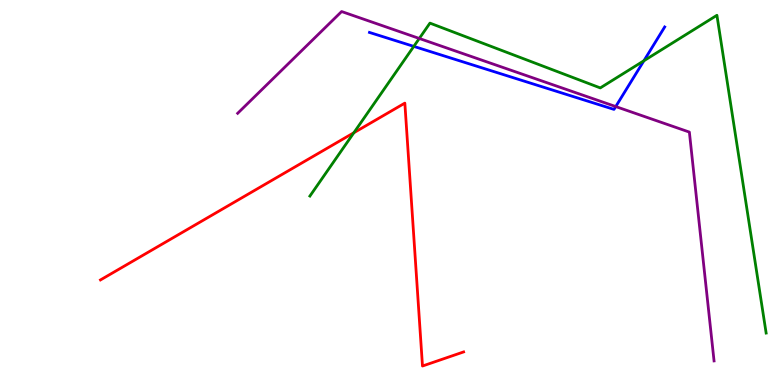[{'lines': ['blue', 'red'], 'intersections': []}, {'lines': ['green', 'red'], 'intersections': [{'x': 4.57, 'y': 6.55}]}, {'lines': ['purple', 'red'], 'intersections': []}, {'lines': ['blue', 'green'], 'intersections': [{'x': 5.34, 'y': 8.8}, {'x': 8.31, 'y': 8.42}]}, {'lines': ['blue', 'purple'], 'intersections': [{'x': 7.94, 'y': 7.23}]}, {'lines': ['green', 'purple'], 'intersections': [{'x': 5.41, 'y': 9.0}]}]